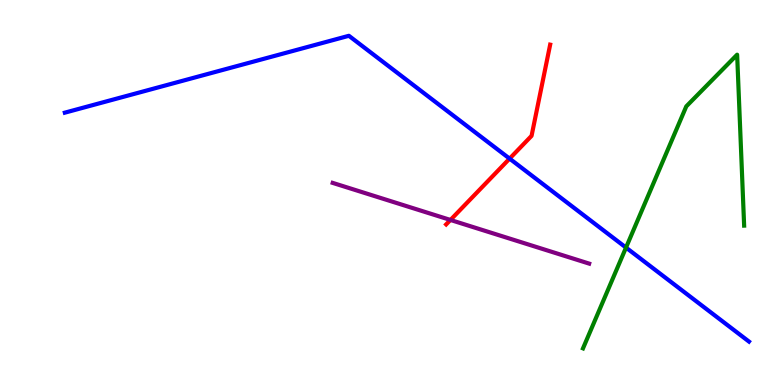[{'lines': ['blue', 'red'], 'intersections': [{'x': 6.58, 'y': 5.88}]}, {'lines': ['green', 'red'], 'intersections': []}, {'lines': ['purple', 'red'], 'intersections': [{'x': 5.81, 'y': 4.29}]}, {'lines': ['blue', 'green'], 'intersections': [{'x': 8.08, 'y': 3.57}]}, {'lines': ['blue', 'purple'], 'intersections': []}, {'lines': ['green', 'purple'], 'intersections': []}]